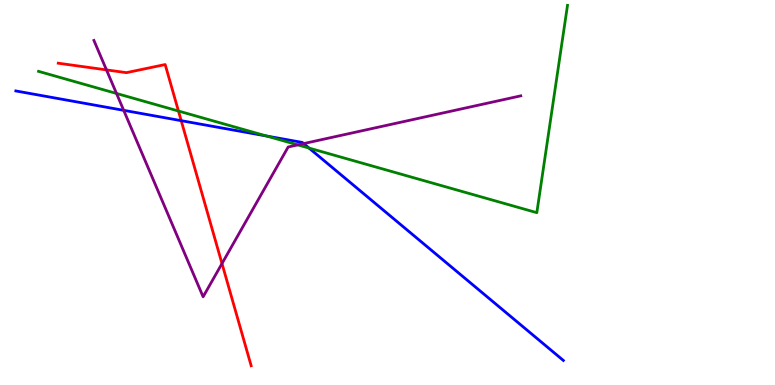[{'lines': ['blue', 'red'], 'intersections': [{'x': 2.34, 'y': 6.87}]}, {'lines': ['green', 'red'], 'intersections': [{'x': 2.3, 'y': 7.12}]}, {'lines': ['purple', 'red'], 'intersections': [{'x': 1.37, 'y': 8.18}, {'x': 2.86, 'y': 3.15}]}, {'lines': ['blue', 'green'], 'intersections': [{'x': 3.44, 'y': 6.47}, {'x': 3.99, 'y': 6.15}]}, {'lines': ['blue', 'purple'], 'intersections': [{'x': 1.6, 'y': 7.13}, {'x': 3.92, 'y': 6.27}]}, {'lines': ['green', 'purple'], 'intersections': [{'x': 1.5, 'y': 7.57}, {'x': 3.84, 'y': 6.24}]}]